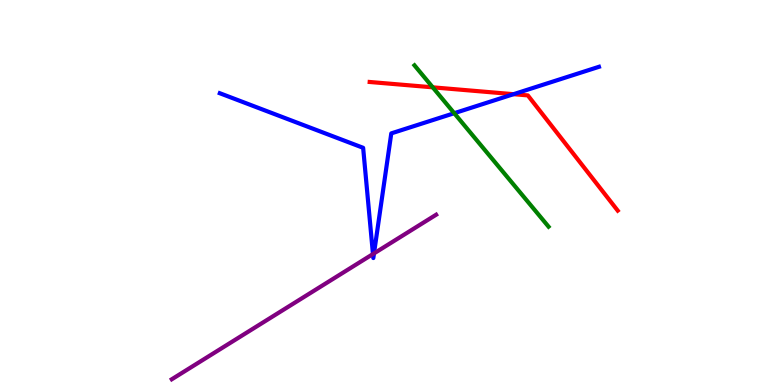[{'lines': ['blue', 'red'], 'intersections': [{'x': 6.63, 'y': 7.55}]}, {'lines': ['green', 'red'], 'intersections': [{'x': 5.58, 'y': 7.73}]}, {'lines': ['purple', 'red'], 'intersections': []}, {'lines': ['blue', 'green'], 'intersections': [{'x': 5.86, 'y': 7.06}]}, {'lines': ['blue', 'purple'], 'intersections': [{'x': 4.81, 'y': 3.4}, {'x': 4.83, 'y': 3.42}]}, {'lines': ['green', 'purple'], 'intersections': []}]